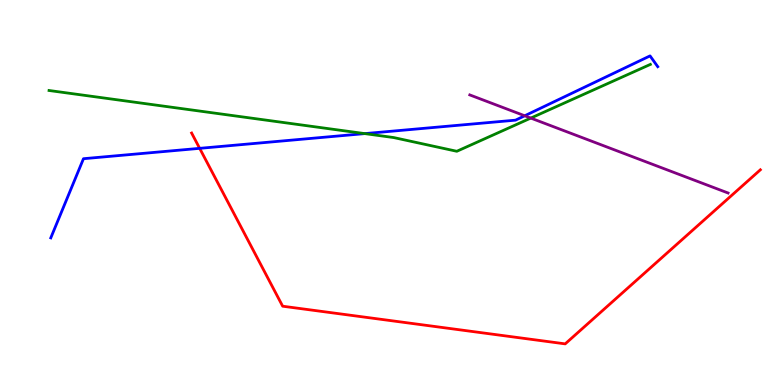[{'lines': ['blue', 'red'], 'intersections': [{'x': 2.58, 'y': 6.15}]}, {'lines': ['green', 'red'], 'intersections': []}, {'lines': ['purple', 'red'], 'intersections': []}, {'lines': ['blue', 'green'], 'intersections': [{'x': 4.71, 'y': 6.53}]}, {'lines': ['blue', 'purple'], 'intersections': [{'x': 6.77, 'y': 6.99}]}, {'lines': ['green', 'purple'], 'intersections': [{'x': 6.85, 'y': 6.93}]}]